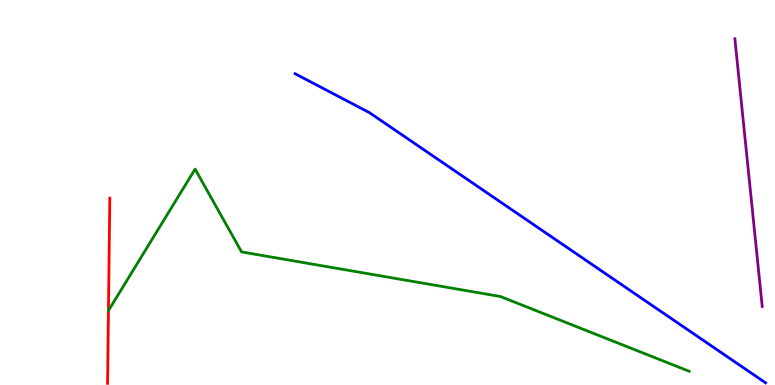[{'lines': ['blue', 'red'], 'intersections': []}, {'lines': ['green', 'red'], 'intersections': []}, {'lines': ['purple', 'red'], 'intersections': []}, {'lines': ['blue', 'green'], 'intersections': []}, {'lines': ['blue', 'purple'], 'intersections': []}, {'lines': ['green', 'purple'], 'intersections': []}]